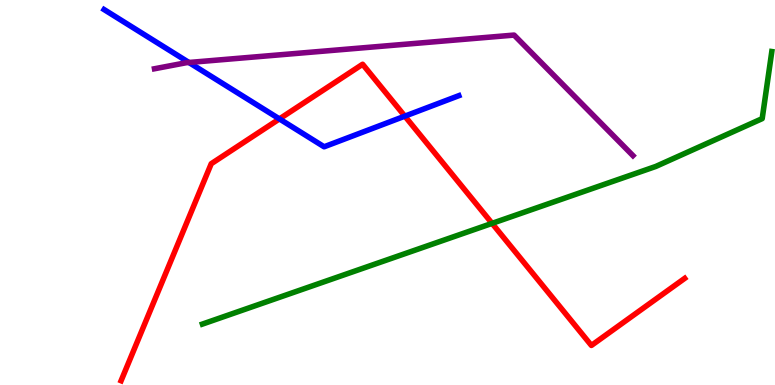[{'lines': ['blue', 'red'], 'intersections': [{'x': 3.61, 'y': 6.91}, {'x': 5.22, 'y': 6.98}]}, {'lines': ['green', 'red'], 'intersections': [{'x': 6.35, 'y': 4.2}]}, {'lines': ['purple', 'red'], 'intersections': []}, {'lines': ['blue', 'green'], 'intersections': []}, {'lines': ['blue', 'purple'], 'intersections': [{'x': 2.44, 'y': 8.38}]}, {'lines': ['green', 'purple'], 'intersections': []}]